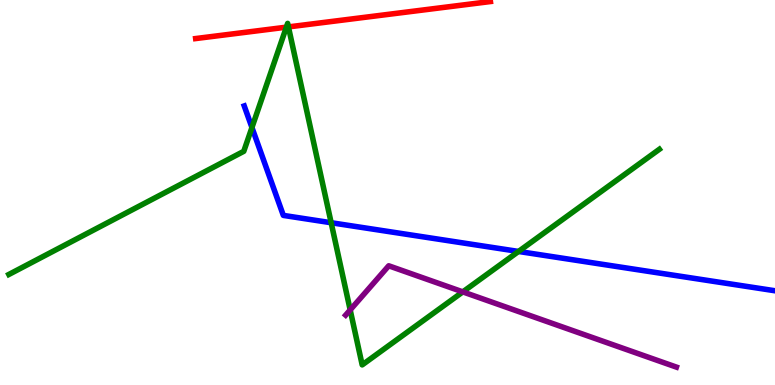[{'lines': ['blue', 'red'], 'intersections': []}, {'lines': ['green', 'red'], 'intersections': [{'x': 3.69, 'y': 9.29}, {'x': 3.72, 'y': 9.3}]}, {'lines': ['purple', 'red'], 'intersections': []}, {'lines': ['blue', 'green'], 'intersections': [{'x': 3.25, 'y': 6.69}, {'x': 4.27, 'y': 4.21}, {'x': 6.69, 'y': 3.47}]}, {'lines': ['blue', 'purple'], 'intersections': []}, {'lines': ['green', 'purple'], 'intersections': [{'x': 4.52, 'y': 1.95}, {'x': 5.97, 'y': 2.42}]}]